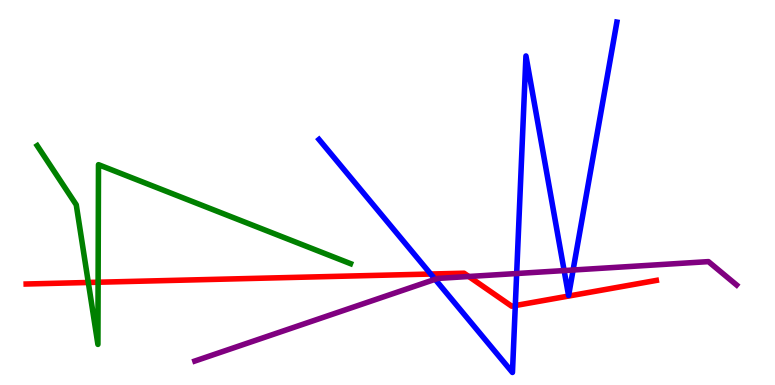[{'lines': ['blue', 'red'], 'intersections': [{'x': 5.56, 'y': 2.88}, {'x': 6.65, 'y': 2.06}]}, {'lines': ['green', 'red'], 'intersections': [{'x': 1.14, 'y': 2.66}, {'x': 1.27, 'y': 2.67}]}, {'lines': ['purple', 'red'], 'intersections': [{'x': 6.05, 'y': 2.82}]}, {'lines': ['blue', 'green'], 'intersections': []}, {'lines': ['blue', 'purple'], 'intersections': [{'x': 5.61, 'y': 2.75}, {'x': 6.67, 'y': 2.9}, {'x': 7.28, 'y': 2.97}, {'x': 7.39, 'y': 2.99}]}, {'lines': ['green', 'purple'], 'intersections': []}]